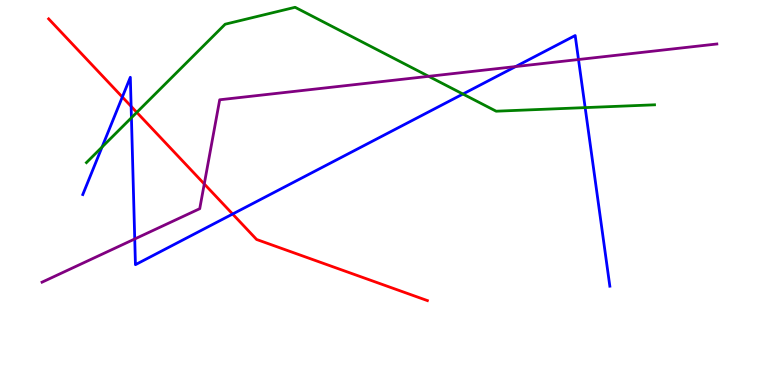[{'lines': ['blue', 'red'], 'intersections': [{'x': 1.58, 'y': 7.48}, {'x': 1.69, 'y': 7.24}, {'x': 3.0, 'y': 4.44}]}, {'lines': ['green', 'red'], 'intersections': [{'x': 1.77, 'y': 7.08}]}, {'lines': ['purple', 'red'], 'intersections': [{'x': 2.64, 'y': 5.22}]}, {'lines': ['blue', 'green'], 'intersections': [{'x': 1.32, 'y': 6.18}, {'x': 1.7, 'y': 6.94}, {'x': 5.97, 'y': 7.56}, {'x': 7.55, 'y': 7.2}]}, {'lines': ['blue', 'purple'], 'intersections': [{'x': 1.74, 'y': 3.79}, {'x': 6.65, 'y': 8.27}, {'x': 7.46, 'y': 8.45}]}, {'lines': ['green', 'purple'], 'intersections': [{'x': 5.53, 'y': 8.02}]}]